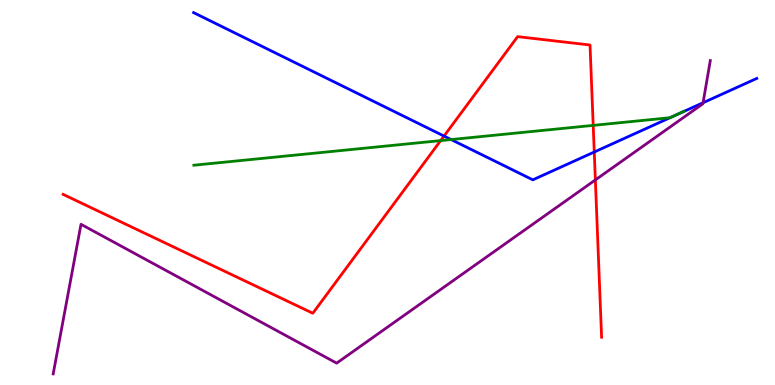[{'lines': ['blue', 'red'], 'intersections': [{'x': 5.73, 'y': 6.47}, {'x': 7.67, 'y': 6.05}]}, {'lines': ['green', 'red'], 'intersections': [{'x': 5.69, 'y': 6.35}, {'x': 7.65, 'y': 6.74}]}, {'lines': ['purple', 'red'], 'intersections': [{'x': 7.68, 'y': 5.33}]}, {'lines': ['blue', 'green'], 'intersections': [{'x': 5.82, 'y': 6.38}, {'x': 8.65, 'y': 6.94}, {'x': 8.72, 'y': 7.01}]}, {'lines': ['blue', 'purple'], 'intersections': [{'x': 9.07, 'y': 7.33}]}, {'lines': ['green', 'purple'], 'intersections': []}]